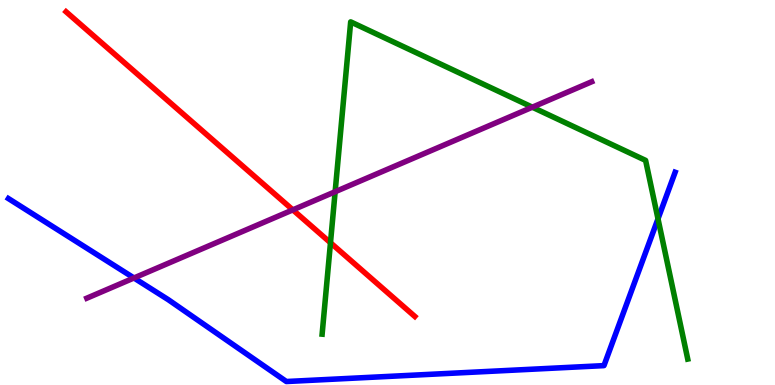[{'lines': ['blue', 'red'], 'intersections': []}, {'lines': ['green', 'red'], 'intersections': [{'x': 4.26, 'y': 3.69}]}, {'lines': ['purple', 'red'], 'intersections': [{'x': 3.78, 'y': 4.55}]}, {'lines': ['blue', 'green'], 'intersections': [{'x': 8.49, 'y': 4.32}]}, {'lines': ['blue', 'purple'], 'intersections': [{'x': 1.73, 'y': 2.78}]}, {'lines': ['green', 'purple'], 'intersections': [{'x': 4.32, 'y': 5.02}, {'x': 6.87, 'y': 7.22}]}]